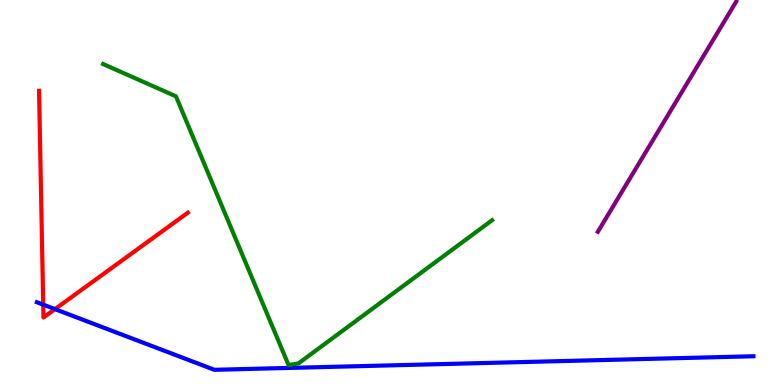[{'lines': ['blue', 'red'], 'intersections': [{'x': 0.558, 'y': 2.09}, {'x': 0.71, 'y': 1.97}]}, {'lines': ['green', 'red'], 'intersections': []}, {'lines': ['purple', 'red'], 'intersections': []}, {'lines': ['blue', 'green'], 'intersections': []}, {'lines': ['blue', 'purple'], 'intersections': []}, {'lines': ['green', 'purple'], 'intersections': []}]